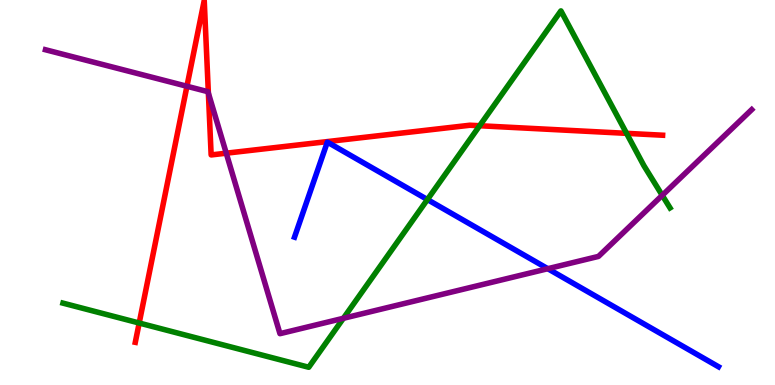[{'lines': ['blue', 'red'], 'intersections': []}, {'lines': ['green', 'red'], 'intersections': [{'x': 1.8, 'y': 1.61}, {'x': 6.19, 'y': 6.73}, {'x': 8.08, 'y': 6.54}]}, {'lines': ['purple', 'red'], 'intersections': [{'x': 2.41, 'y': 7.76}, {'x': 2.69, 'y': 7.58}, {'x': 2.92, 'y': 6.02}]}, {'lines': ['blue', 'green'], 'intersections': [{'x': 5.51, 'y': 4.82}]}, {'lines': ['blue', 'purple'], 'intersections': [{'x': 7.07, 'y': 3.02}]}, {'lines': ['green', 'purple'], 'intersections': [{'x': 4.43, 'y': 1.73}, {'x': 8.55, 'y': 4.93}]}]